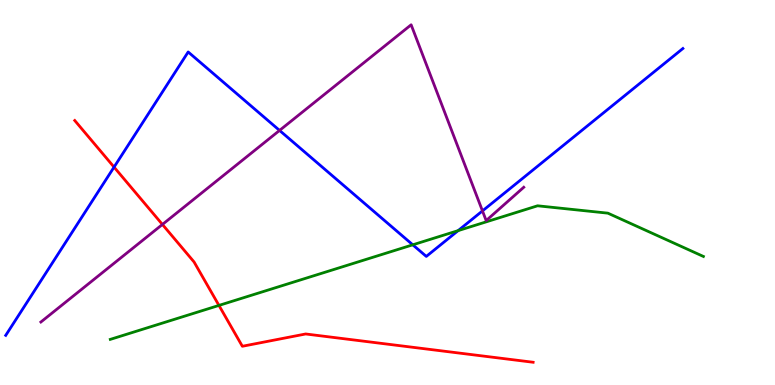[{'lines': ['blue', 'red'], 'intersections': [{'x': 1.47, 'y': 5.66}]}, {'lines': ['green', 'red'], 'intersections': [{'x': 2.83, 'y': 2.07}]}, {'lines': ['purple', 'red'], 'intersections': [{'x': 2.1, 'y': 4.17}]}, {'lines': ['blue', 'green'], 'intersections': [{'x': 5.33, 'y': 3.64}, {'x': 5.91, 'y': 4.01}]}, {'lines': ['blue', 'purple'], 'intersections': [{'x': 3.61, 'y': 6.61}, {'x': 6.23, 'y': 4.52}]}, {'lines': ['green', 'purple'], 'intersections': []}]